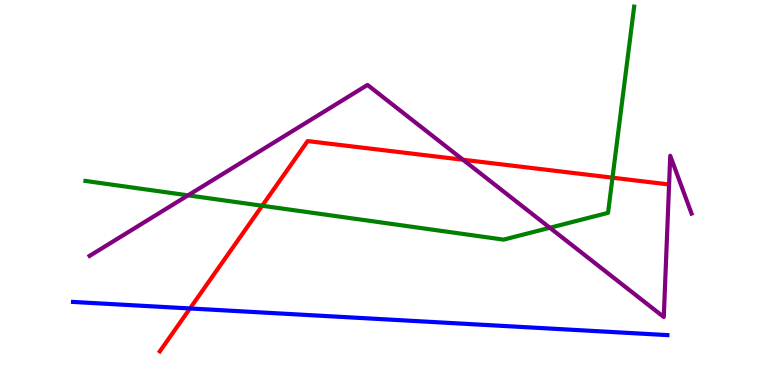[{'lines': ['blue', 'red'], 'intersections': [{'x': 2.45, 'y': 1.99}]}, {'lines': ['green', 'red'], 'intersections': [{'x': 3.38, 'y': 4.66}, {'x': 7.9, 'y': 5.38}]}, {'lines': ['purple', 'red'], 'intersections': [{'x': 5.97, 'y': 5.85}]}, {'lines': ['blue', 'green'], 'intersections': []}, {'lines': ['blue', 'purple'], 'intersections': []}, {'lines': ['green', 'purple'], 'intersections': [{'x': 2.43, 'y': 4.93}, {'x': 7.09, 'y': 4.08}]}]